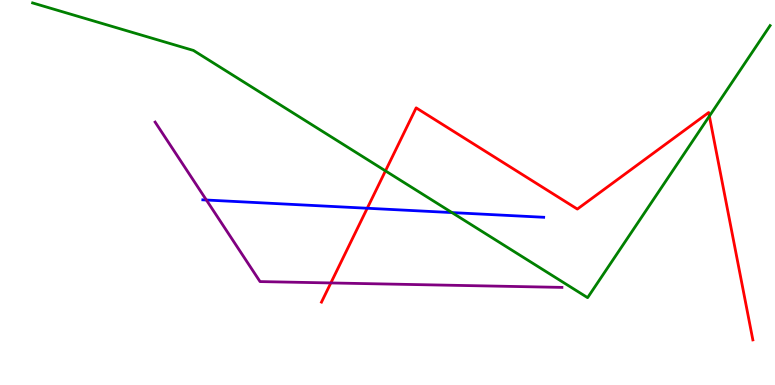[{'lines': ['blue', 'red'], 'intersections': [{'x': 4.74, 'y': 4.59}]}, {'lines': ['green', 'red'], 'intersections': [{'x': 4.97, 'y': 5.56}, {'x': 9.15, 'y': 6.98}]}, {'lines': ['purple', 'red'], 'intersections': [{'x': 4.27, 'y': 2.65}]}, {'lines': ['blue', 'green'], 'intersections': [{'x': 5.83, 'y': 4.48}]}, {'lines': ['blue', 'purple'], 'intersections': [{'x': 2.66, 'y': 4.8}]}, {'lines': ['green', 'purple'], 'intersections': []}]